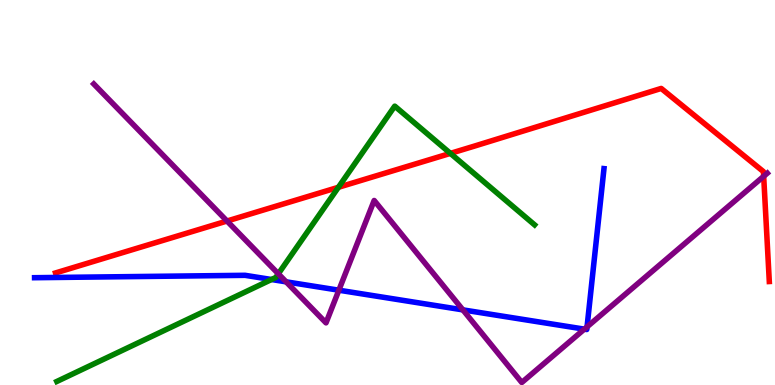[{'lines': ['blue', 'red'], 'intersections': []}, {'lines': ['green', 'red'], 'intersections': [{'x': 4.37, 'y': 5.14}, {'x': 5.81, 'y': 6.02}]}, {'lines': ['purple', 'red'], 'intersections': [{'x': 2.93, 'y': 4.26}, {'x': 9.85, 'y': 5.42}]}, {'lines': ['blue', 'green'], 'intersections': [{'x': 3.5, 'y': 2.74}]}, {'lines': ['blue', 'purple'], 'intersections': [{'x': 3.69, 'y': 2.68}, {'x': 4.37, 'y': 2.46}, {'x': 5.97, 'y': 1.95}, {'x': 7.54, 'y': 1.45}, {'x': 7.57, 'y': 1.51}]}, {'lines': ['green', 'purple'], 'intersections': [{'x': 3.59, 'y': 2.89}]}]